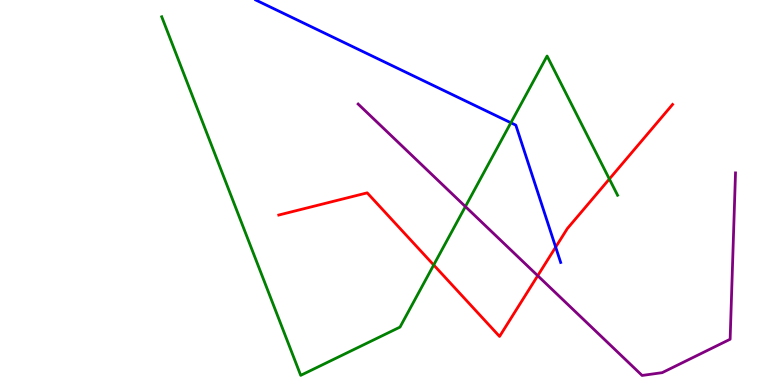[{'lines': ['blue', 'red'], 'intersections': [{'x': 7.17, 'y': 3.58}]}, {'lines': ['green', 'red'], 'intersections': [{'x': 5.6, 'y': 3.12}, {'x': 7.86, 'y': 5.35}]}, {'lines': ['purple', 'red'], 'intersections': [{'x': 6.94, 'y': 2.84}]}, {'lines': ['blue', 'green'], 'intersections': [{'x': 6.59, 'y': 6.81}]}, {'lines': ['blue', 'purple'], 'intersections': []}, {'lines': ['green', 'purple'], 'intersections': [{'x': 6.01, 'y': 4.63}]}]